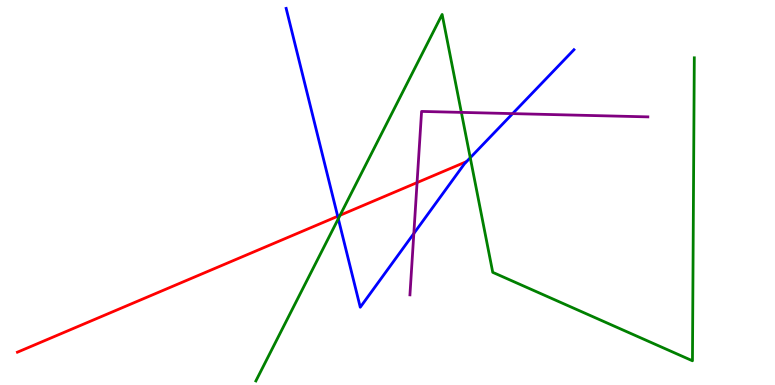[{'lines': ['blue', 'red'], 'intersections': [{'x': 4.36, 'y': 4.38}]}, {'lines': ['green', 'red'], 'intersections': [{'x': 4.39, 'y': 4.41}]}, {'lines': ['purple', 'red'], 'intersections': [{'x': 5.38, 'y': 5.26}]}, {'lines': ['blue', 'green'], 'intersections': [{'x': 4.37, 'y': 4.32}, {'x': 6.07, 'y': 5.9}]}, {'lines': ['blue', 'purple'], 'intersections': [{'x': 5.34, 'y': 3.94}, {'x': 6.61, 'y': 7.05}]}, {'lines': ['green', 'purple'], 'intersections': [{'x': 5.95, 'y': 7.08}]}]